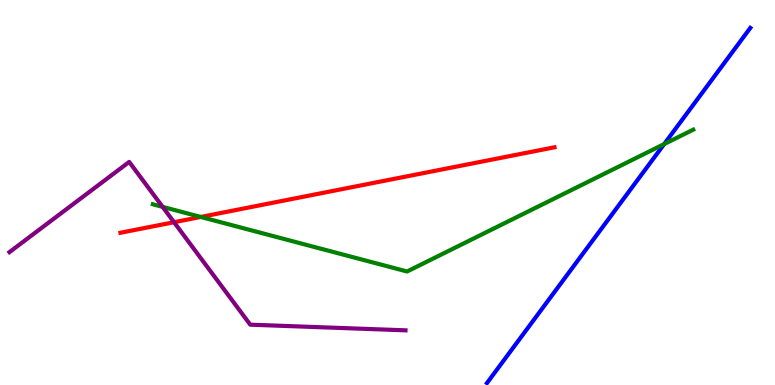[{'lines': ['blue', 'red'], 'intersections': []}, {'lines': ['green', 'red'], 'intersections': [{'x': 2.59, 'y': 4.36}]}, {'lines': ['purple', 'red'], 'intersections': [{'x': 2.25, 'y': 4.23}]}, {'lines': ['blue', 'green'], 'intersections': [{'x': 8.57, 'y': 6.26}]}, {'lines': ['blue', 'purple'], 'intersections': []}, {'lines': ['green', 'purple'], 'intersections': [{'x': 2.1, 'y': 4.63}]}]